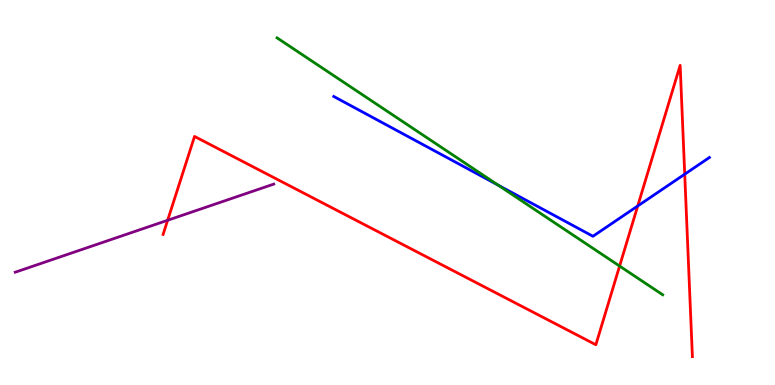[{'lines': ['blue', 'red'], 'intersections': [{'x': 8.23, 'y': 4.65}, {'x': 8.84, 'y': 5.48}]}, {'lines': ['green', 'red'], 'intersections': [{'x': 7.99, 'y': 3.09}]}, {'lines': ['purple', 'red'], 'intersections': [{'x': 2.16, 'y': 4.28}]}, {'lines': ['blue', 'green'], 'intersections': [{'x': 6.43, 'y': 5.19}]}, {'lines': ['blue', 'purple'], 'intersections': []}, {'lines': ['green', 'purple'], 'intersections': []}]